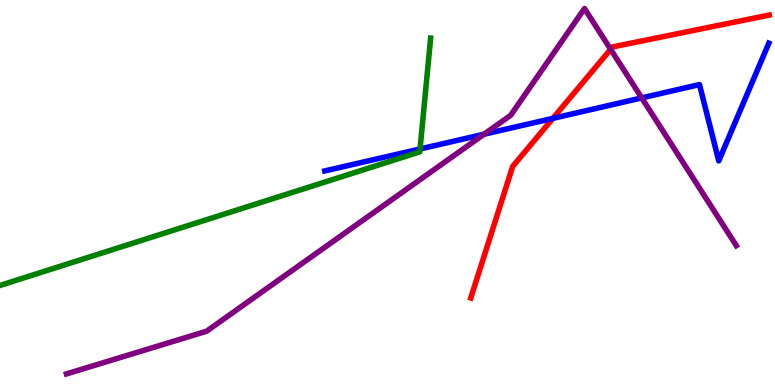[{'lines': ['blue', 'red'], 'intersections': [{'x': 7.13, 'y': 6.93}]}, {'lines': ['green', 'red'], 'intersections': []}, {'lines': ['purple', 'red'], 'intersections': [{'x': 7.88, 'y': 8.72}]}, {'lines': ['blue', 'green'], 'intersections': [{'x': 5.42, 'y': 6.13}]}, {'lines': ['blue', 'purple'], 'intersections': [{'x': 6.25, 'y': 6.51}, {'x': 8.28, 'y': 7.46}]}, {'lines': ['green', 'purple'], 'intersections': []}]